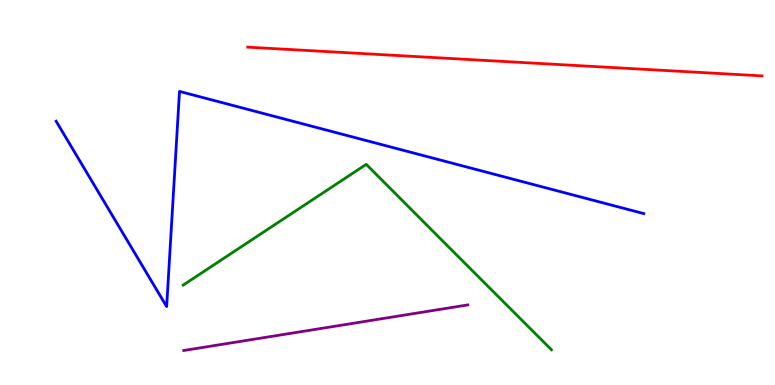[{'lines': ['blue', 'red'], 'intersections': []}, {'lines': ['green', 'red'], 'intersections': []}, {'lines': ['purple', 'red'], 'intersections': []}, {'lines': ['blue', 'green'], 'intersections': []}, {'lines': ['blue', 'purple'], 'intersections': []}, {'lines': ['green', 'purple'], 'intersections': []}]